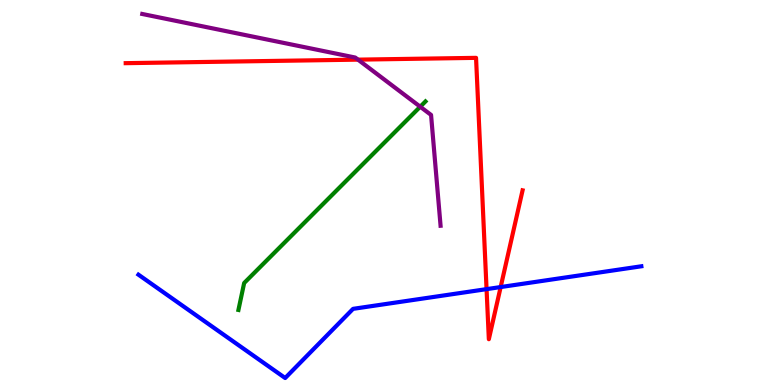[{'lines': ['blue', 'red'], 'intersections': [{'x': 6.28, 'y': 2.49}, {'x': 6.46, 'y': 2.54}]}, {'lines': ['green', 'red'], 'intersections': []}, {'lines': ['purple', 'red'], 'intersections': [{'x': 4.62, 'y': 8.45}]}, {'lines': ['blue', 'green'], 'intersections': []}, {'lines': ['blue', 'purple'], 'intersections': []}, {'lines': ['green', 'purple'], 'intersections': [{'x': 5.42, 'y': 7.23}]}]